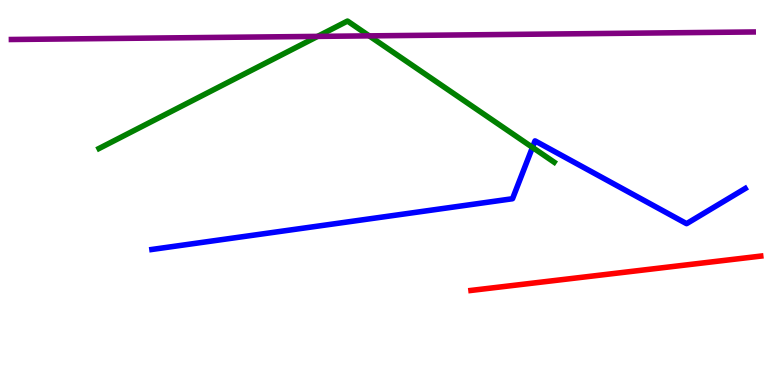[{'lines': ['blue', 'red'], 'intersections': []}, {'lines': ['green', 'red'], 'intersections': []}, {'lines': ['purple', 'red'], 'intersections': []}, {'lines': ['blue', 'green'], 'intersections': [{'x': 6.87, 'y': 6.17}]}, {'lines': ['blue', 'purple'], 'intersections': []}, {'lines': ['green', 'purple'], 'intersections': [{'x': 4.1, 'y': 9.05}, {'x': 4.76, 'y': 9.07}]}]